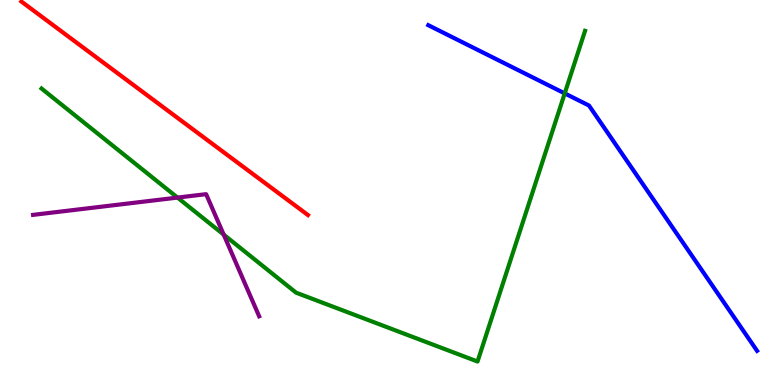[{'lines': ['blue', 'red'], 'intersections': []}, {'lines': ['green', 'red'], 'intersections': []}, {'lines': ['purple', 'red'], 'intersections': []}, {'lines': ['blue', 'green'], 'intersections': [{'x': 7.29, 'y': 7.57}]}, {'lines': ['blue', 'purple'], 'intersections': []}, {'lines': ['green', 'purple'], 'intersections': [{'x': 2.29, 'y': 4.87}, {'x': 2.89, 'y': 3.91}]}]